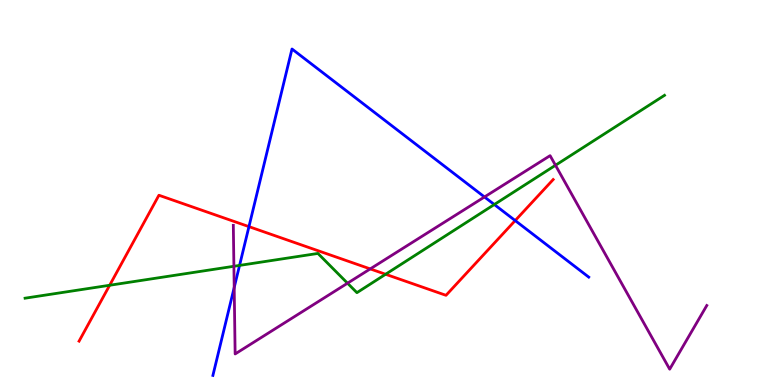[{'lines': ['blue', 'red'], 'intersections': [{'x': 3.21, 'y': 4.11}, {'x': 6.65, 'y': 4.27}]}, {'lines': ['green', 'red'], 'intersections': [{'x': 1.41, 'y': 2.59}, {'x': 4.98, 'y': 2.88}]}, {'lines': ['purple', 'red'], 'intersections': [{'x': 4.78, 'y': 3.02}]}, {'lines': ['blue', 'green'], 'intersections': [{'x': 3.09, 'y': 3.11}, {'x': 6.38, 'y': 4.69}]}, {'lines': ['blue', 'purple'], 'intersections': [{'x': 3.02, 'y': 2.53}, {'x': 6.25, 'y': 4.88}]}, {'lines': ['green', 'purple'], 'intersections': [{'x': 3.02, 'y': 3.08}, {'x': 4.48, 'y': 2.64}, {'x': 7.17, 'y': 5.71}]}]